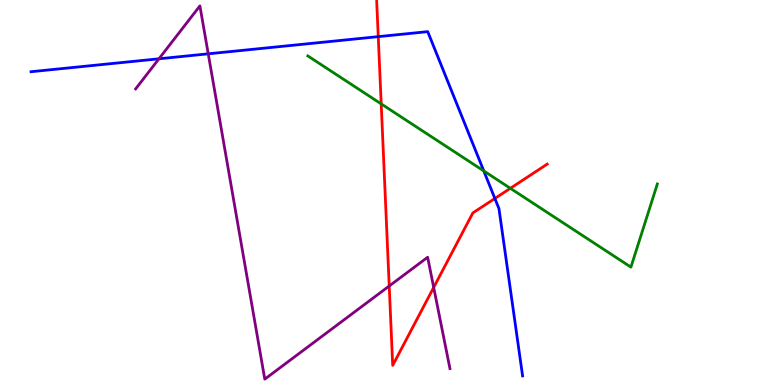[{'lines': ['blue', 'red'], 'intersections': [{'x': 4.88, 'y': 9.05}, {'x': 6.39, 'y': 4.84}]}, {'lines': ['green', 'red'], 'intersections': [{'x': 4.92, 'y': 7.3}, {'x': 6.59, 'y': 5.11}]}, {'lines': ['purple', 'red'], 'intersections': [{'x': 5.02, 'y': 2.57}, {'x': 5.6, 'y': 2.53}]}, {'lines': ['blue', 'green'], 'intersections': [{'x': 6.24, 'y': 5.56}]}, {'lines': ['blue', 'purple'], 'intersections': [{'x': 2.05, 'y': 8.47}, {'x': 2.69, 'y': 8.6}]}, {'lines': ['green', 'purple'], 'intersections': []}]